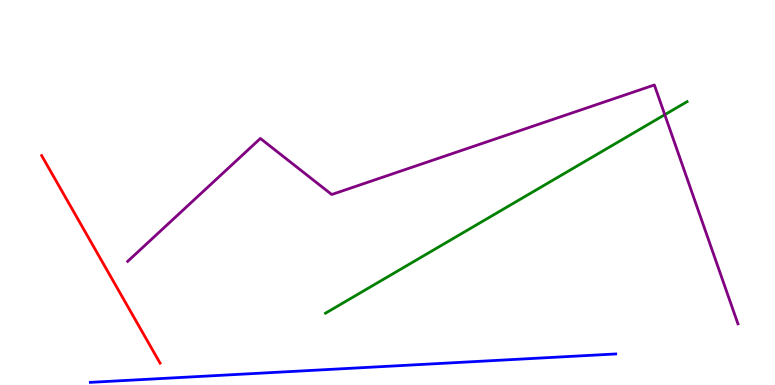[{'lines': ['blue', 'red'], 'intersections': []}, {'lines': ['green', 'red'], 'intersections': []}, {'lines': ['purple', 'red'], 'intersections': []}, {'lines': ['blue', 'green'], 'intersections': []}, {'lines': ['blue', 'purple'], 'intersections': []}, {'lines': ['green', 'purple'], 'intersections': [{'x': 8.58, 'y': 7.02}]}]